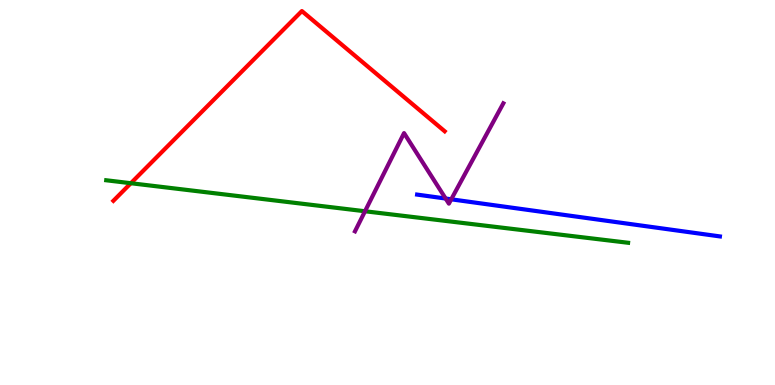[{'lines': ['blue', 'red'], 'intersections': []}, {'lines': ['green', 'red'], 'intersections': [{'x': 1.69, 'y': 5.24}]}, {'lines': ['purple', 'red'], 'intersections': []}, {'lines': ['blue', 'green'], 'intersections': []}, {'lines': ['blue', 'purple'], 'intersections': [{'x': 5.75, 'y': 4.84}, {'x': 5.82, 'y': 4.82}]}, {'lines': ['green', 'purple'], 'intersections': [{'x': 4.71, 'y': 4.51}]}]